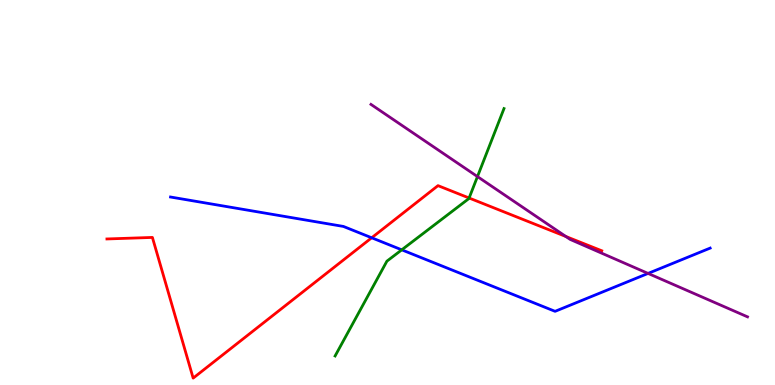[{'lines': ['blue', 'red'], 'intersections': [{'x': 4.8, 'y': 3.82}]}, {'lines': ['green', 'red'], 'intersections': [{'x': 6.05, 'y': 4.86}]}, {'lines': ['purple', 'red'], 'intersections': [{'x': 7.3, 'y': 3.86}]}, {'lines': ['blue', 'green'], 'intersections': [{'x': 5.18, 'y': 3.51}]}, {'lines': ['blue', 'purple'], 'intersections': [{'x': 8.36, 'y': 2.9}]}, {'lines': ['green', 'purple'], 'intersections': [{'x': 6.16, 'y': 5.41}]}]